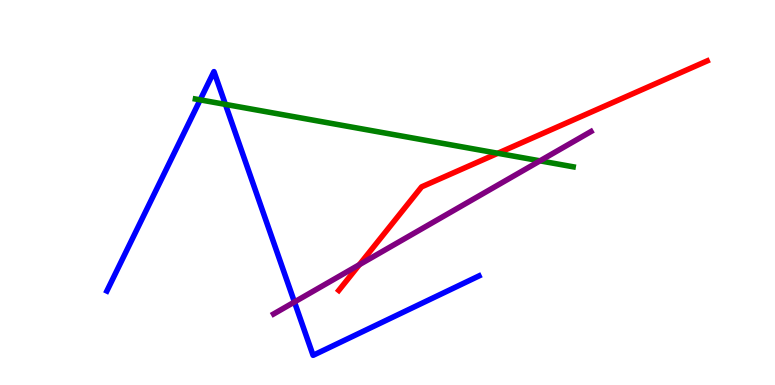[{'lines': ['blue', 'red'], 'intersections': []}, {'lines': ['green', 'red'], 'intersections': [{'x': 6.42, 'y': 6.02}]}, {'lines': ['purple', 'red'], 'intersections': [{'x': 4.64, 'y': 3.13}]}, {'lines': ['blue', 'green'], 'intersections': [{'x': 2.58, 'y': 7.41}, {'x': 2.91, 'y': 7.29}]}, {'lines': ['blue', 'purple'], 'intersections': [{'x': 3.8, 'y': 2.16}]}, {'lines': ['green', 'purple'], 'intersections': [{'x': 6.97, 'y': 5.82}]}]